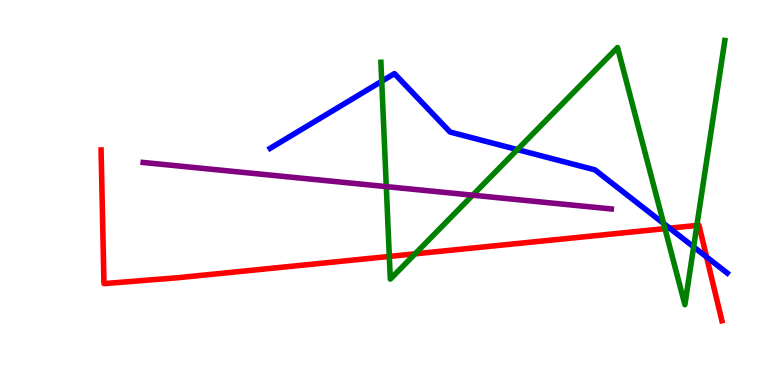[{'lines': ['blue', 'red'], 'intersections': [{'x': 8.64, 'y': 4.07}, {'x': 9.12, 'y': 3.33}]}, {'lines': ['green', 'red'], 'intersections': [{'x': 5.02, 'y': 3.34}, {'x': 5.36, 'y': 3.41}, {'x': 8.58, 'y': 4.06}, {'x': 8.99, 'y': 4.14}]}, {'lines': ['purple', 'red'], 'intersections': []}, {'lines': ['blue', 'green'], 'intersections': [{'x': 4.93, 'y': 7.89}, {'x': 6.68, 'y': 6.11}, {'x': 8.56, 'y': 4.2}, {'x': 8.95, 'y': 3.59}]}, {'lines': ['blue', 'purple'], 'intersections': []}, {'lines': ['green', 'purple'], 'intersections': [{'x': 4.98, 'y': 5.15}, {'x': 6.1, 'y': 4.93}]}]